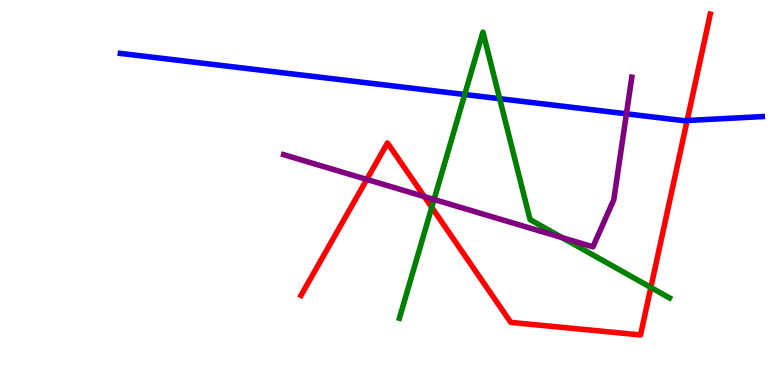[{'lines': ['blue', 'red'], 'intersections': [{'x': 8.87, 'y': 6.87}]}, {'lines': ['green', 'red'], 'intersections': [{'x': 5.57, 'y': 4.61}, {'x': 8.4, 'y': 2.53}]}, {'lines': ['purple', 'red'], 'intersections': [{'x': 4.73, 'y': 5.34}, {'x': 5.47, 'y': 4.89}]}, {'lines': ['blue', 'green'], 'intersections': [{'x': 6.0, 'y': 7.55}, {'x': 6.45, 'y': 7.44}]}, {'lines': ['blue', 'purple'], 'intersections': [{'x': 8.08, 'y': 7.04}]}, {'lines': ['green', 'purple'], 'intersections': [{'x': 5.6, 'y': 4.82}, {'x': 7.25, 'y': 3.83}]}]